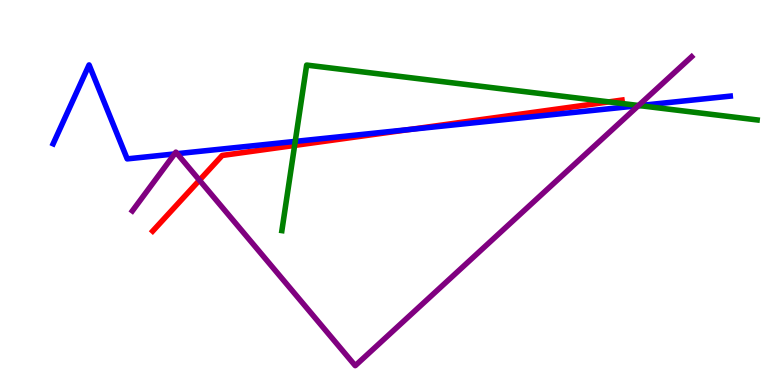[{'lines': ['blue', 'red'], 'intersections': [{'x': 5.28, 'y': 6.64}]}, {'lines': ['green', 'red'], 'intersections': [{'x': 3.8, 'y': 6.22}, {'x': 7.86, 'y': 7.35}]}, {'lines': ['purple', 'red'], 'intersections': [{'x': 2.57, 'y': 5.32}]}, {'lines': ['blue', 'green'], 'intersections': [{'x': 3.81, 'y': 6.33}, {'x': 8.25, 'y': 7.26}]}, {'lines': ['blue', 'purple'], 'intersections': [{'x': 2.25, 'y': 6.0}, {'x': 2.29, 'y': 6.01}, {'x': 8.24, 'y': 7.25}]}, {'lines': ['green', 'purple'], 'intersections': [{'x': 8.24, 'y': 7.26}]}]